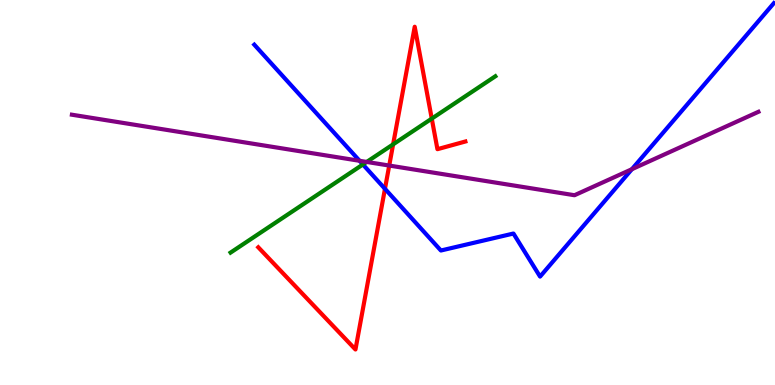[{'lines': ['blue', 'red'], 'intersections': [{'x': 4.97, 'y': 5.1}]}, {'lines': ['green', 'red'], 'intersections': [{'x': 5.07, 'y': 6.25}, {'x': 5.57, 'y': 6.92}]}, {'lines': ['purple', 'red'], 'intersections': [{'x': 5.02, 'y': 5.7}]}, {'lines': ['blue', 'green'], 'intersections': [{'x': 4.68, 'y': 5.73}]}, {'lines': ['blue', 'purple'], 'intersections': [{'x': 4.64, 'y': 5.82}, {'x': 8.15, 'y': 5.61}]}, {'lines': ['green', 'purple'], 'intersections': [{'x': 4.73, 'y': 5.79}]}]